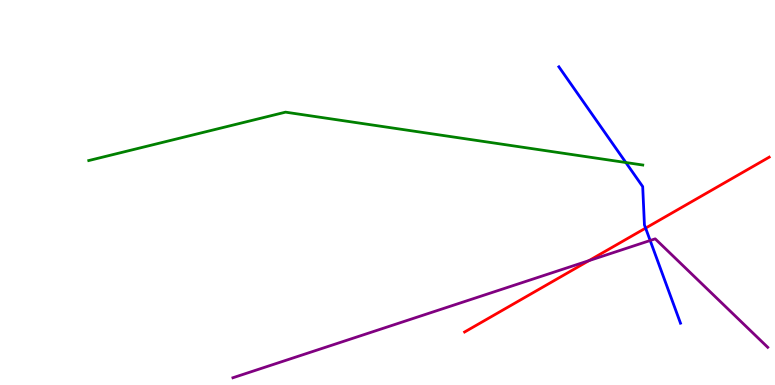[{'lines': ['blue', 'red'], 'intersections': [{'x': 8.33, 'y': 4.08}]}, {'lines': ['green', 'red'], 'intersections': []}, {'lines': ['purple', 'red'], 'intersections': [{'x': 7.6, 'y': 3.23}]}, {'lines': ['blue', 'green'], 'intersections': [{'x': 8.08, 'y': 5.78}]}, {'lines': ['blue', 'purple'], 'intersections': [{'x': 8.39, 'y': 3.75}]}, {'lines': ['green', 'purple'], 'intersections': []}]